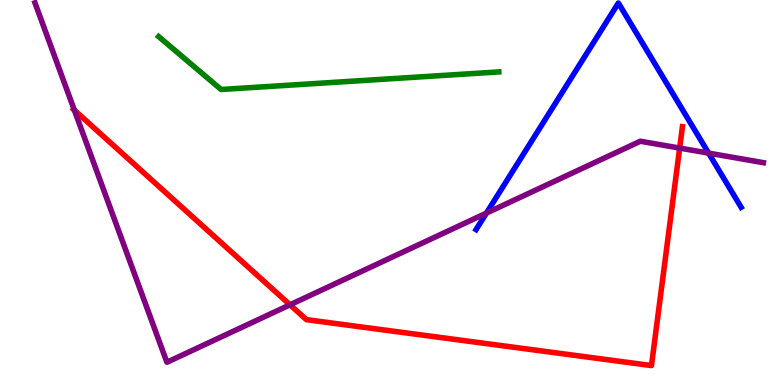[{'lines': ['blue', 'red'], 'intersections': []}, {'lines': ['green', 'red'], 'intersections': []}, {'lines': ['purple', 'red'], 'intersections': [{'x': 0.96, 'y': 7.14}, {'x': 3.74, 'y': 2.08}, {'x': 8.77, 'y': 6.15}]}, {'lines': ['blue', 'green'], 'intersections': []}, {'lines': ['blue', 'purple'], 'intersections': [{'x': 6.28, 'y': 4.46}, {'x': 9.14, 'y': 6.02}]}, {'lines': ['green', 'purple'], 'intersections': []}]